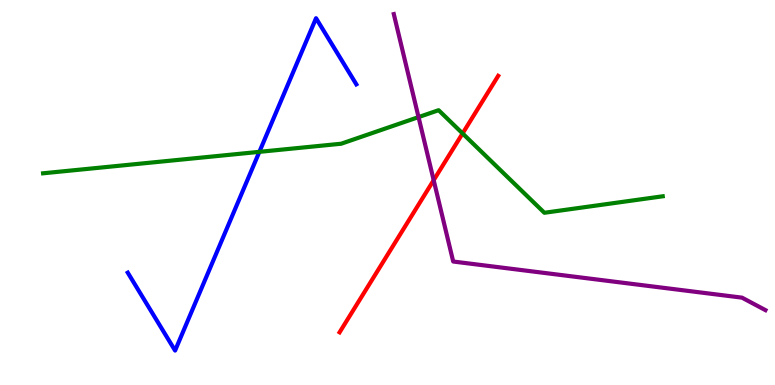[{'lines': ['blue', 'red'], 'intersections': []}, {'lines': ['green', 'red'], 'intersections': [{'x': 5.97, 'y': 6.53}]}, {'lines': ['purple', 'red'], 'intersections': [{'x': 5.6, 'y': 5.32}]}, {'lines': ['blue', 'green'], 'intersections': [{'x': 3.35, 'y': 6.06}]}, {'lines': ['blue', 'purple'], 'intersections': []}, {'lines': ['green', 'purple'], 'intersections': [{'x': 5.4, 'y': 6.96}]}]